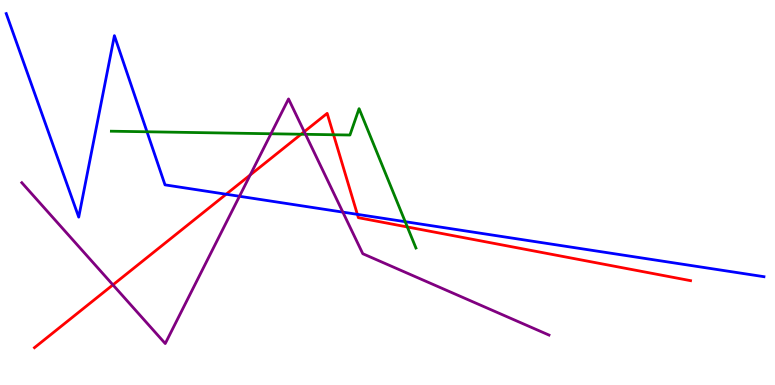[{'lines': ['blue', 'red'], 'intersections': [{'x': 2.92, 'y': 4.95}, {'x': 4.61, 'y': 4.43}]}, {'lines': ['green', 'red'], 'intersections': [{'x': 3.89, 'y': 6.51}, {'x': 4.3, 'y': 6.5}, {'x': 5.26, 'y': 4.1}]}, {'lines': ['purple', 'red'], 'intersections': [{'x': 1.46, 'y': 2.6}, {'x': 3.23, 'y': 5.46}, {'x': 3.93, 'y': 6.58}]}, {'lines': ['blue', 'green'], 'intersections': [{'x': 1.9, 'y': 6.58}, {'x': 5.23, 'y': 4.24}]}, {'lines': ['blue', 'purple'], 'intersections': [{'x': 3.09, 'y': 4.9}, {'x': 4.42, 'y': 4.49}]}, {'lines': ['green', 'purple'], 'intersections': [{'x': 3.5, 'y': 6.53}, {'x': 3.94, 'y': 6.51}]}]